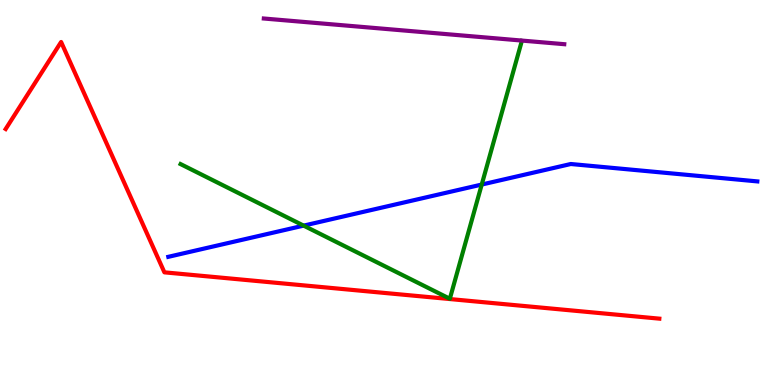[{'lines': ['blue', 'red'], 'intersections': []}, {'lines': ['green', 'red'], 'intersections': []}, {'lines': ['purple', 'red'], 'intersections': []}, {'lines': ['blue', 'green'], 'intersections': [{'x': 3.92, 'y': 4.14}, {'x': 6.22, 'y': 5.21}]}, {'lines': ['blue', 'purple'], 'intersections': []}, {'lines': ['green', 'purple'], 'intersections': []}]